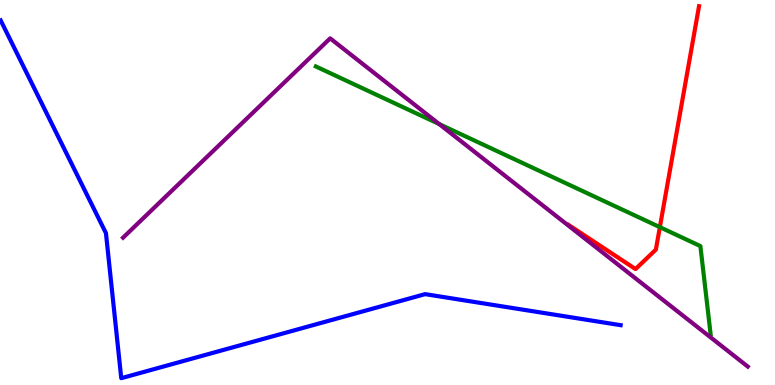[{'lines': ['blue', 'red'], 'intersections': []}, {'lines': ['green', 'red'], 'intersections': [{'x': 8.51, 'y': 4.1}]}, {'lines': ['purple', 'red'], 'intersections': []}, {'lines': ['blue', 'green'], 'intersections': []}, {'lines': ['blue', 'purple'], 'intersections': []}, {'lines': ['green', 'purple'], 'intersections': [{'x': 5.67, 'y': 6.78}]}]